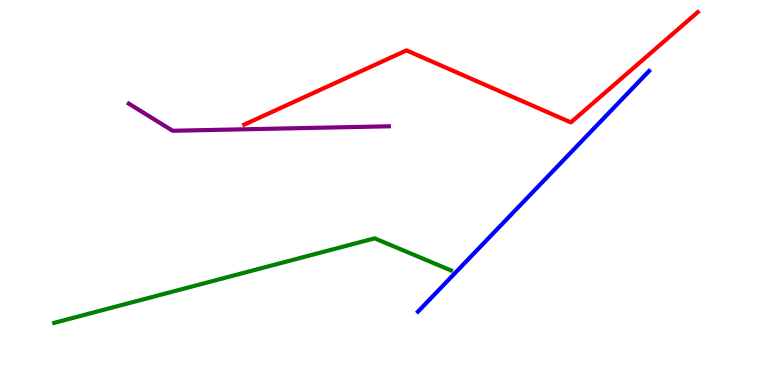[{'lines': ['blue', 'red'], 'intersections': []}, {'lines': ['green', 'red'], 'intersections': []}, {'lines': ['purple', 'red'], 'intersections': []}, {'lines': ['blue', 'green'], 'intersections': []}, {'lines': ['blue', 'purple'], 'intersections': []}, {'lines': ['green', 'purple'], 'intersections': []}]